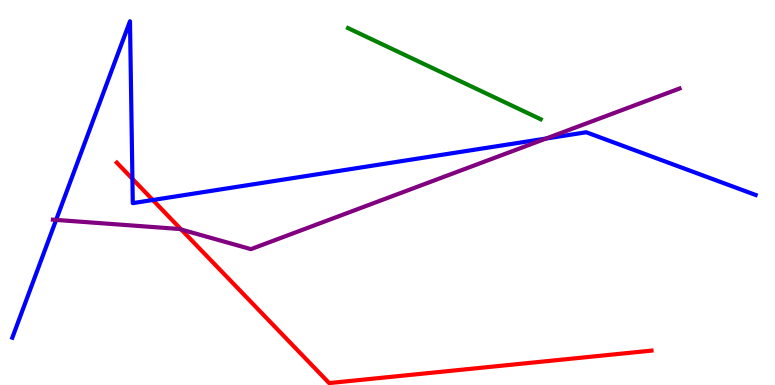[{'lines': ['blue', 'red'], 'intersections': [{'x': 1.71, 'y': 5.35}, {'x': 1.97, 'y': 4.8}]}, {'lines': ['green', 'red'], 'intersections': []}, {'lines': ['purple', 'red'], 'intersections': [{'x': 2.34, 'y': 4.04}]}, {'lines': ['blue', 'green'], 'intersections': []}, {'lines': ['blue', 'purple'], 'intersections': [{'x': 0.724, 'y': 4.29}, {'x': 7.05, 'y': 6.4}]}, {'lines': ['green', 'purple'], 'intersections': []}]